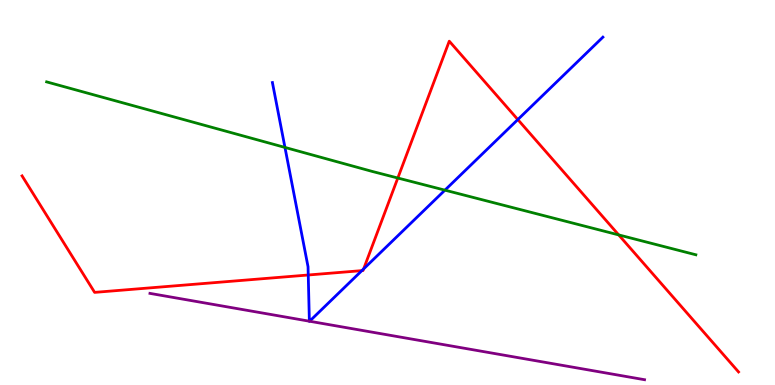[{'lines': ['blue', 'red'], 'intersections': [{'x': 3.98, 'y': 2.86}, {'x': 4.67, 'y': 2.97}, {'x': 4.69, 'y': 3.02}, {'x': 6.68, 'y': 6.89}]}, {'lines': ['green', 'red'], 'intersections': [{'x': 5.13, 'y': 5.38}, {'x': 7.98, 'y': 3.9}]}, {'lines': ['purple', 'red'], 'intersections': []}, {'lines': ['blue', 'green'], 'intersections': [{'x': 3.68, 'y': 6.17}, {'x': 5.74, 'y': 5.06}]}, {'lines': ['blue', 'purple'], 'intersections': [{'x': 3.99, 'y': 1.66}, {'x': 3.99, 'y': 1.66}]}, {'lines': ['green', 'purple'], 'intersections': []}]